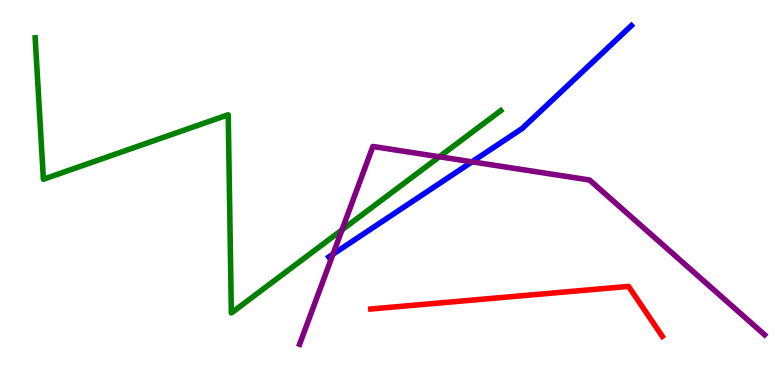[{'lines': ['blue', 'red'], 'intersections': []}, {'lines': ['green', 'red'], 'intersections': []}, {'lines': ['purple', 'red'], 'intersections': []}, {'lines': ['blue', 'green'], 'intersections': []}, {'lines': ['blue', 'purple'], 'intersections': [{'x': 4.3, 'y': 3.4}, {'x': 6.09, 'y': 5.8}]}, {'lines': ['green', 'purple'], 'intersections': [{'x': 4.41, 'y': 4.03}, {'x': 5.67, 'y': 5.93}]}]